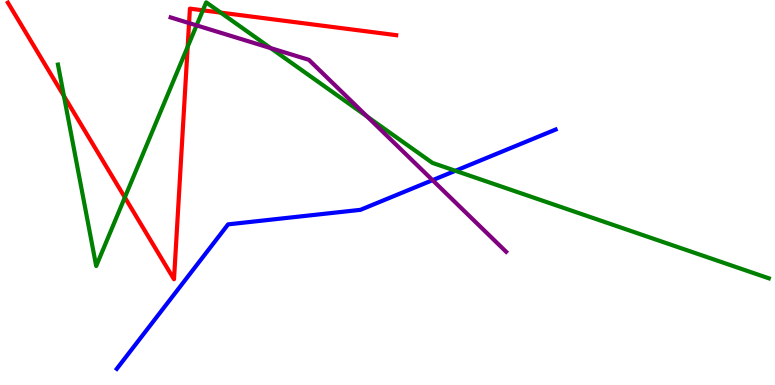[{'lines': ['blue', 'red'], 'intersections': []}, {'lines': ['green', 'red'], 'intersections': [{'x': 0.825, 'y': 7.51}, {'x': 1.61, 'y': 4.87}, {'x': 2.42, 'y': 8.79}, {'x': 2.62, 'y': 9.73}, {'x': 2.85, 'y': 9.67}]}, {'lines': ['purple', 'red'], 'intersections': [{'x': 2.44, 'y': 9.4}]}, {'lines': ['blue', 'green'], 'intersections': [{'x': 5.88, 'y': 5.56}]}, {'lines': ['blue', 'purple'], 'intersections': [{'x': 5.58, 'y': 5.32}]}, {'lines': ['green', 'purple'], 'intersections': [{'x': 2.54, 'y': 9.34}, {'x': 3.49, 'y': 8.75}, {'x': 4.74, 'y': 6.97}]}]